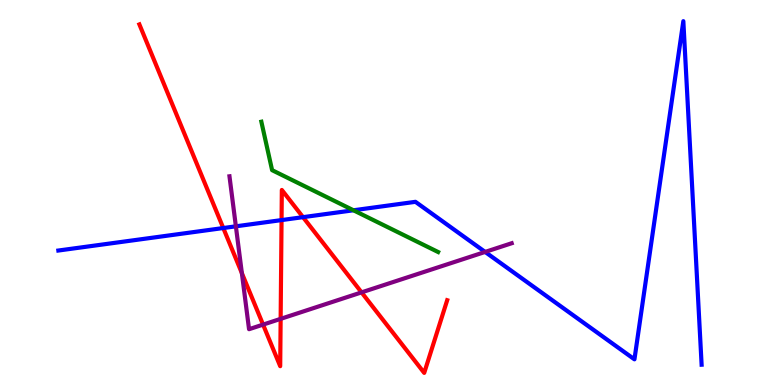[{'lines': ['blue', 'red'], 'intersections': [{'x': 2.88, 'y': 4.08}, {'x': 3.63, 'y': 4.28}, {'x': 3.91, 'y': 4.36}]}, {'lines': ['green', 'red'], 'intersections': []}, {'lines': ['purple', 'red'], 'intersections': [{'x': 3.12, 'y': 2.91}, {'x': 3.39, 'y': 1.57}, {'x': 3.62, 'y': 1.72}, {'x': 4.67, 'y': 2.41}]}, {'lines': ['blue', 'green'], 'intersections': [{'x': 4.56, 'y': 4.54}]}, {'lines': ['blue', 'purple'], 'intersections': [{'x': 3.04, 'y': 4.12}, {'x': 6.26, 'y': 3.46}]}, {'lines': ['green', 'purple'], 'intersections': []}]